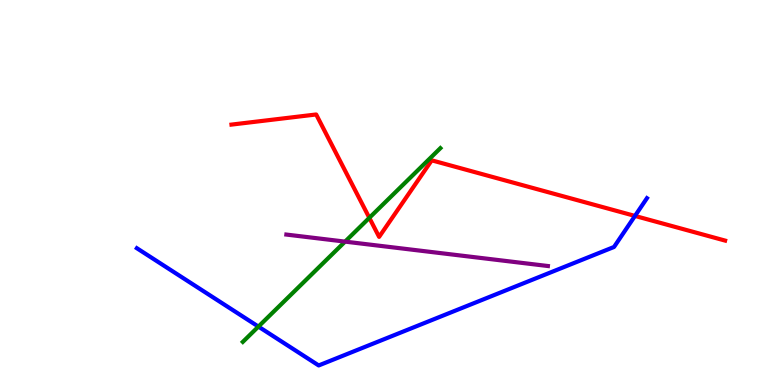[{'lines': ['blue', 'red'], 'intersections': [{'x': 8.19, 'y': 4.39}]}, {'lines': ['green', 'red'], 'intersections': [{'x': 4.77, 'y': 4.34}]}, {'lines': ['purple', 'red'], 'intersections': []}, {'lines': ['blue', 'green'], 'intersections': [{'x': 3.33, 'y': 1.52}]}, {'lines': ['blue', 'purple'], 'intersections': []}, {'lines': ['green', 'purple'], 'intersections': [{'x': 4.45, 'y': 3.72}]}]